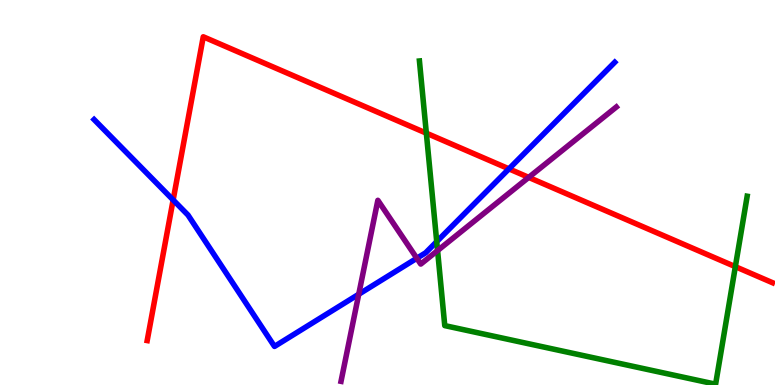[{'lines': ['blue', 'red'], 'intersections': [{'x': 2.23, 'y': 4.81}, {'x': 6.57, 'y': 5.61}]}, {'lines': ['green', 'red'], 'intersections': [{'x': 5.5, 'y': 6.54}, {'x': 9.49, 'y': 3.07}]}, {'lines': ['purple', 'red'], 'intersections': [{'x': 6.82, 'y': 5.39}]}, {'lines': ['blue', 'green'], 'intersections': [{'x': 5.64, 'y': 3.72}]}, {'lines': ['blue', 'purple'], 'intersections': [{'x': 4.63, 'y': 2.36}, {'x': 5.38, 'y': 3.29}]}, {'lines': ['green', 'purple'], 'intersections': [{'x': 5.65, 'y': 3.49}]}]